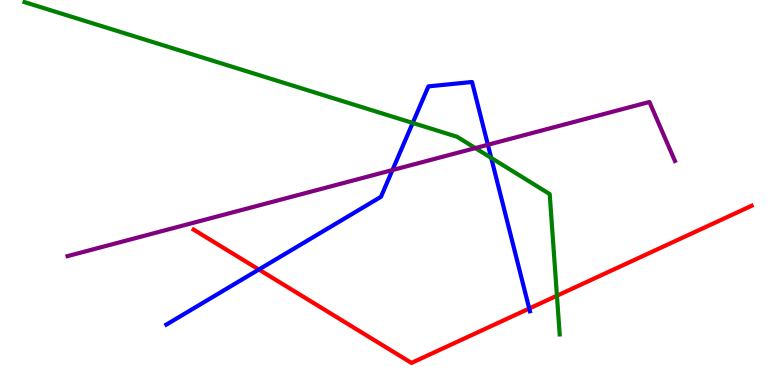[{'lines': ['blue', 'red'], 'intersections': [{'x': 3.34, 'y': 3.0}, {'x': 6.83, 'y': 1.99}]}, {'lines': ['green', 'red'], 'intersections': [{'x': 7.19, 'y': 2.32}]}, {'lines': ['purple', 'red'], 'intersections': []}, {'lines': ['blue', 'green'], 'intersections': [{'x': 5.33, 'y': 6.81}, {'x': 6.34, 'y': 5.9}]}, {'lines': ['blue', 'purple'], 'intersections': [{'x': 5.06, 'y': 5.58}, {'x': 6.3, 'y': 6.24}]}, {'lines': ['green', 'purple'], 'intersections': [{'x': 6.13, 'y': 6.15}]}]